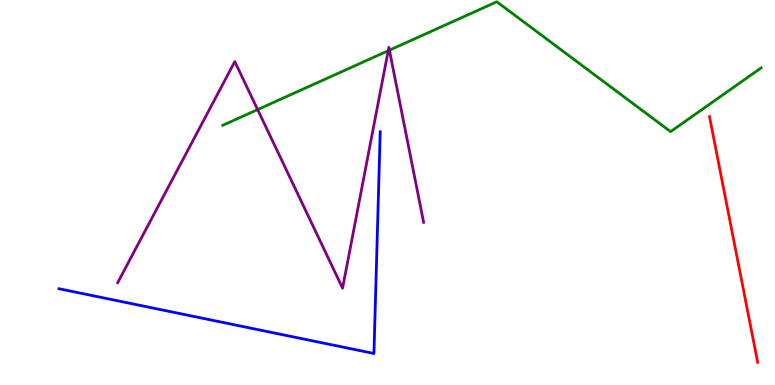[{'lines': ['blue', 'red'], 'intersections': []}, {'lines': ['green', 'red'], 'intersections': []}, {'lines': ['purple', 'red'], 'intersections': []}, {'lines': ['blue', 'green'], 'intersections': []}, {'lines': ['blue', 'purple'], 'intersections': []}, {'lines': ['green', 'purple'], 'intersections': [{'x': 3.32, 'y': 7.15}, {'x': 5.01, 'y': 8.68}, {'x': 5.02, 'y': 8.7}]}]